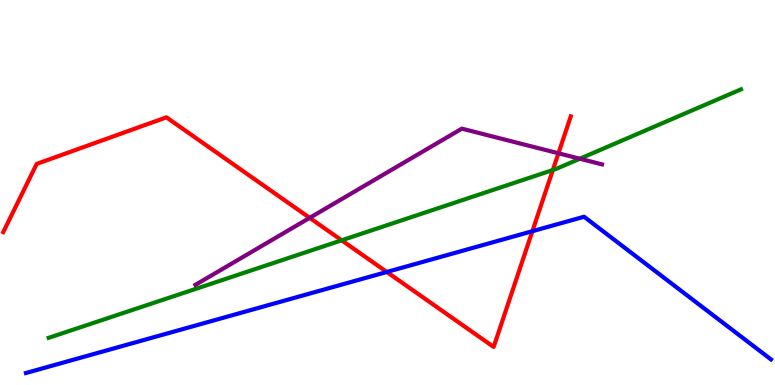[{'lines': ['blue', 'red'], 'intersections': [{'x': 4.99, 'y': 2.94}, {'x': 6.87, 'y': 3.99}]}, {'lines': ['green', 'red'], 'intersections': [{'x': 4.41, 'y': 3.76}, {'x': 7.13, 'y': 5.58}]}, {'lines': ['purple', 'red'], 'intersections': [{'x': 4.0, 'y': 4.34}, {'x': 7.21, 'y': 6.02}]}, {'lines': ['blue', 'green'], 'intersections': []}, {'lines': ['blue', 'purple'], 'intersections': []}, {'lines': ['green', 'purple'], 'intersections': [{'x': 7.48, 'y': 5.88}]}]